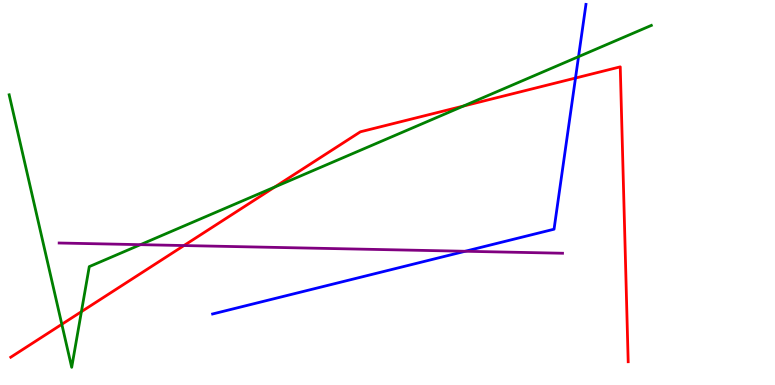[{'lines': ['blue', 'red'], 'intersections': [{'x': 7.43, 'y': 7.97}]}, {'lines': ['green', 'red'], 'intersections': [{'x': 0.798, 'y': 1.58}, {'x': 1.05, 'y': 1.9}, {'x': 3.54, 'y': 5.14}, {'x': 5.98, 'y': 7.25}]}, {'lines': ['purple', 'red'], 'intersections': [{'x': 2.37, 'y': 3.62}]}, {'lines': ['blue', 'green'], 'intersections': [{'x': 7.46, 'y': 8.53}]}, {'lines': ['blue', 'purple'], 'intersections': [{'x': 6.0, 'y': 3.47}]}, {'lines': ['green', 'purple'], 'intersections': [{'x': 1.81, 'y': 3.65}]}]